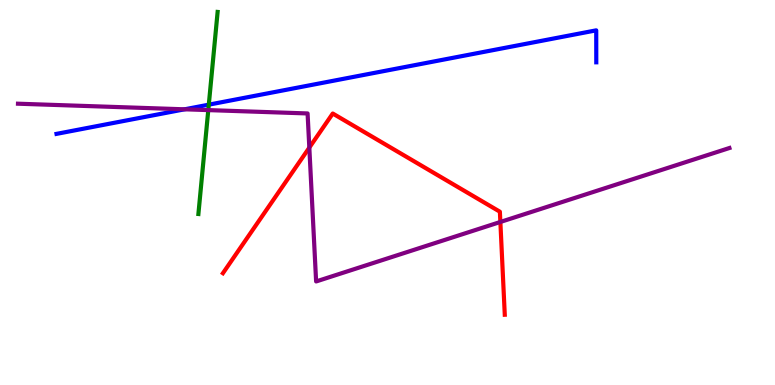[{'lines': ['blue', 'red'], 'intersections': []}, {'lines': ['green', 'red'], 'intersections': []}, {'lines': ['purple', 'red'], 'intersections': [{'x': 3.99, 'y': 6.17}, {'x': 6.46, 'y': 4.23}]}, {'lines': ['blue', 'green'], 'intersections': [{'x': 2.69, 'y': 7.28}]}, {'lines': ['blue', 'purple'], 'intersections': [{'x': 2.38, 'y': 7.16}]}, {'lines': ['green', 'purple'], 'intersections': [{'x': 2.69, 'y': 7.14}]}]